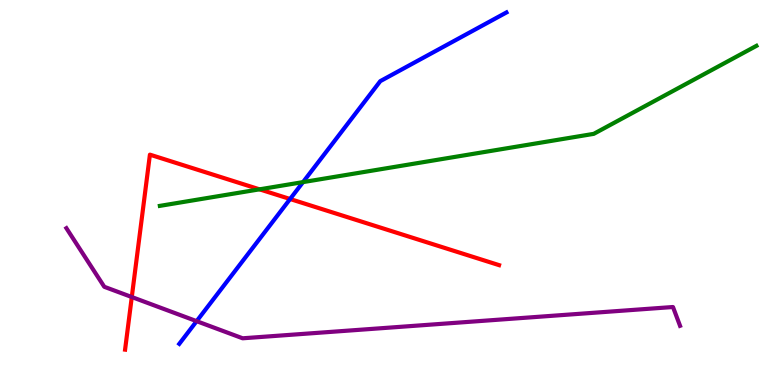[{'lines': ['blue', 'red'], 'intersections': [{'x': 3.74, 'y': 4.83}]}, {'lines': ['green', 'red'], 'intersections': [{'x': 3.35, 'y': 5.08}]}, {'lines': ['purple', 'red'], 'intersections': [{'x': 1.7, 'y': 2.28}]}, {'lines': ['blue', 'green'], 'intersections': [{'x': 3.91, 'y': 5.27}]}, {'lines': ['blue', 'purple'], 'intersections': [{'x': 2.54, 'y': 1.66}]}, {'lines': ['green', 'purple'], 'intersections': []}]